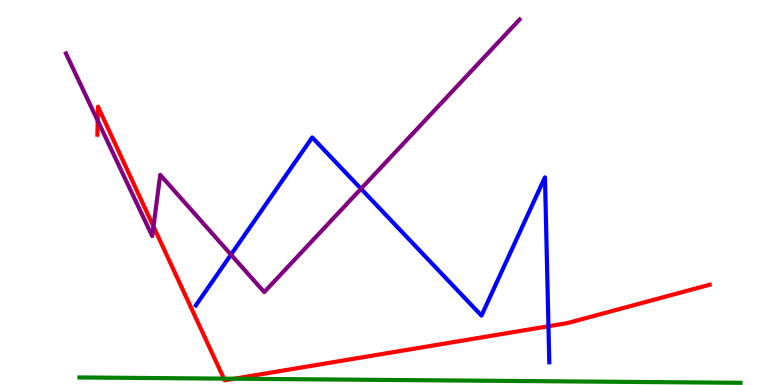[{'lines': ['blue', 'red'], 'intersections': [{'x': 7.08, 'y': 1.53}]}, {'lines': ['green', 'red'], 'intersections': [{'x': 2.89, 'y': 0.166}, {'x': 3.02, 'y': 0.163}]}, {'lines': ['purple', 'red'], 'intersections': [{'x': 1.26, 'y': 6.87}, {'x': 1.98, 'y': 4.12}]}, {'lines': ['blue', 'green'], 'intersections': []}, {'lines': ['blue', 'purple'], 'intersections': [{'x': 2.98, 'y': 3.39}, {'x': 4.66, 'y': 5.1}]}, {'lines': ['green', 'purple'], 'intersections': []}]